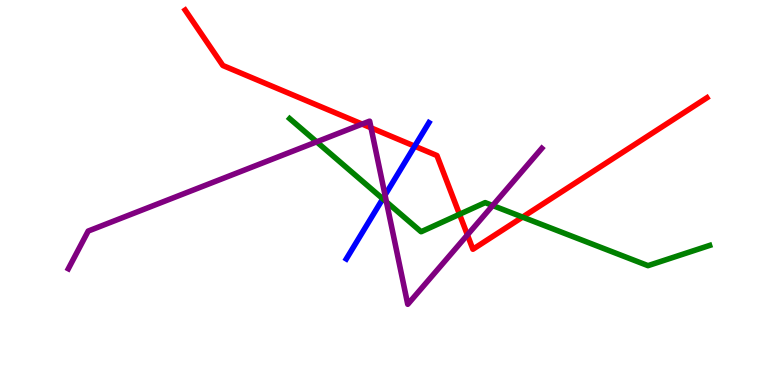[{'lines': ['blue', 'red'], 'intersections': [{'x': 5.35, 'y': 6.2}]}, {'lines': ['green', 'red'], 'intersections': [{'x': 5.93, 'y': 4.43}, {'x': 6.74, 'y': 4.36}]}, {'lines': ['purple', 'red'], 'intersections': [{'x': 4.67, 'y': 6.78}, {'x': 4.79, 'y': 6.68}, {'x': 6.03, 'y': 3.9}]}, {'lines': ['blue', 'green'], 'intersections': [{'x': 4.94, 'y': 4.84}]}, {'lines': ['blue', 'purple'], 'intersections': [{'x': 4.97, 'y': 4.93}]}, {'lines': ['green', 'purple'], 'intersections': [{'x': 4.09, 'y': 6.32}, {'x': 4.99, 'y': 4.76}, {'x': 6.36, 'y': 4.66}]}]